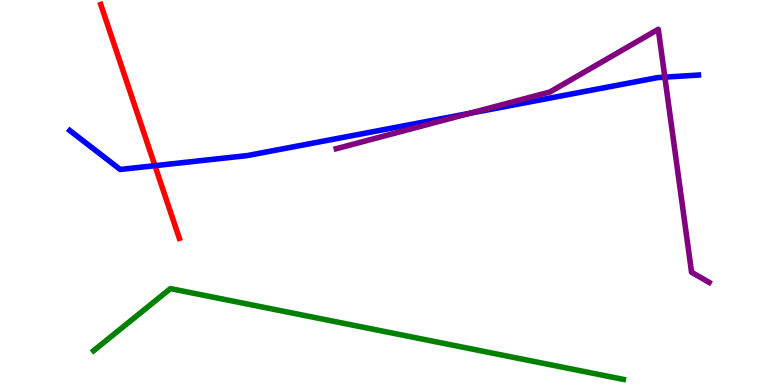[{'lines': ['blue', 'red'], 'intersections': [{'x': 2.0, 'y': 5.7}]}, {'lines': ['green', 'red'], 'intersections': []}, {'lines': ['purple', 'red'], 'intersections': []}, {'lines': ['blue', 'green'], 'intersections': []}, {'lines': ['blue', 'purple'], 'intersections': [{'x': 6.06, 'y': 7.06}, {'x': 8.58, 'y': 8.0}]}, {'lines': ['green', 'purple'], 'intersections': []}]